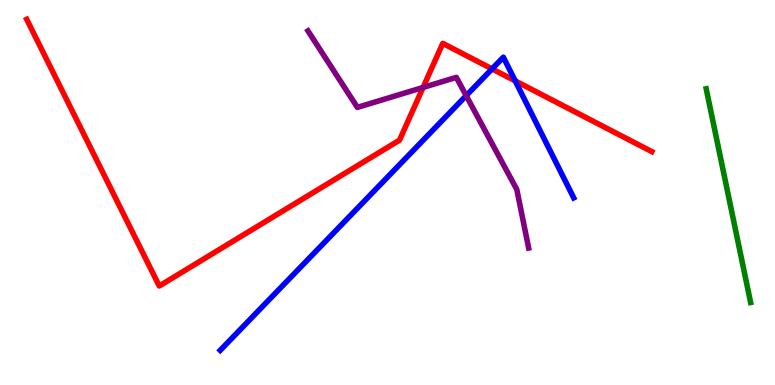[{'lines': ['blue', 'red'], 'intersections': [{'x': 6.35, 'y': 8.21}, {'x': 6.65, 'y': 7.9}]}, {'lines': ['green', 'red'], 'intersections': []}, {'lines': ['purple', 'red'], 'intersections': [{'x': 5.46, 'y': 7.73}]}, {'lines': ['blue', 'green'], 'intersections': []}, {'lines': ['blue', 'purple'], 'intersections': [{'x': 6.02, 'y': 7.52}]}, {'lines': ['green', 'purple'], 'intersections': []}]